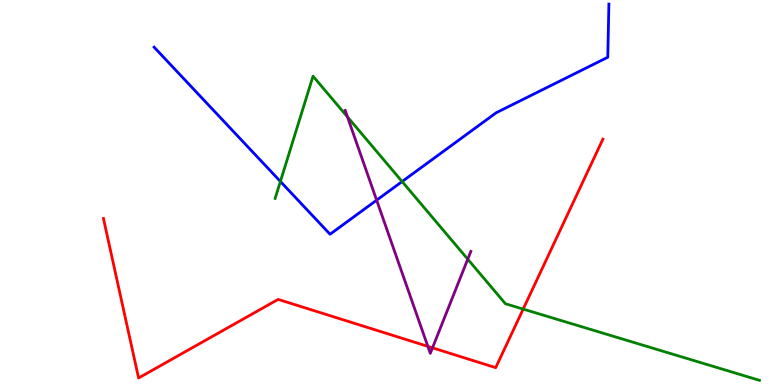[{'lines': ['blue', 'red'], 'intersections': []}, {'lines': ['green', 'red'], 'intersections': [{'x': 6.75, 'y': 1.97}]}, {'lines': ['purple', 'red'], 'intersections': [{'x': 5.52, 'y': 1.0}, {'x': 5.58, 'y': 0.966}]}, {'lines': ['blue', 'green'], 'intersections': [{'x': 3.62, 'y': 5.29}, {'x': 5.19, 'y': 5.28}]}, {'lines': ['blue', 'purple'], 'intersections': [{'x': 4.86, 'y': 4.8}]}, {'lines': ['green', 'purple'], 'intersections': [{'x': 4.48, 'y': 6.96}, {'x': 6.04, 'y': 3.27}]}]